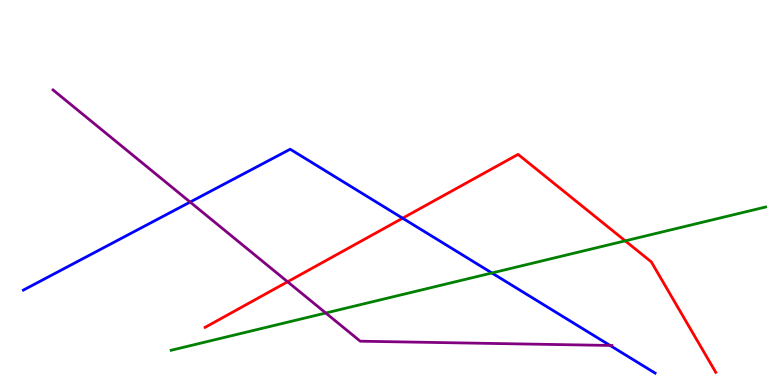[{'lines': ['blue', 'red'], 'intersections': [{'x': 5.2, 'y': 4.33}]}, {'lines': ['green', 'red'], 'intersections': [{'x': 8.07, 'y': 3.74}]}, {'lines': ['purple', 'red'], 'intersections': [{'x': 3.71, 'y': 2.68}]}, {'lines': ['blue', 'green'], 'intersections': [{'x': 6.35, 'y': 2.91}]}, {'lines': ['blue', 'purple'], 'intersections': [{'x': 2.45, 'y': 4.75}, {'x': 7.87, 'y': 1.03}]}, {'lines': ['green', 'purple'], 'intersections': [{'x': 4.2, 'y': 1.87}]}]